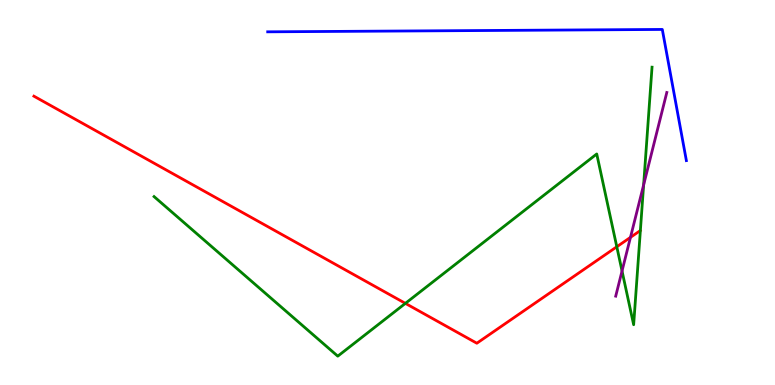[{'lines': ['blue', 'red'], 'intersections': []}, {'lines': ['green', 'red'], 'intersections': [{'x': 5.23, 'y': 2.12}, {'x': 7.96, 'y': 3.59}]}, {'lines': ['purple', 'red'], 'intersections': [{'x': 8.14, 'y': 3.84}]}, {'lines': ['blue', 'green'], 'intersections': []}, {'lines': ['blue', 'purple'], 'intersections': []}, {'lines': ['green', 'purple'], 'intersections': [{'x': 8.03, 'y': 2.96}, {'x': 8.3, 'y': 5.2}]}]